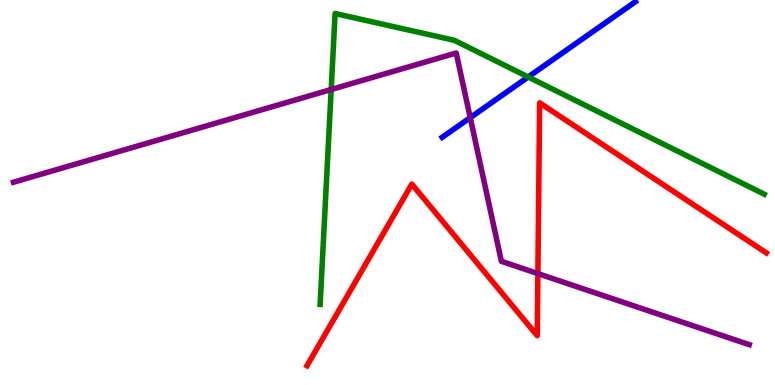[{'lines': ['blue', 'red'], 'intersections': []}, {'lines': ['green', 'red'], 'intersections': []}, {'lines': ['purple', 'red'], 'intersections': [{'x': 6.94, 'y': 2.89}]}, {'lines': ['blue', 'green'], 'intersections': [{'x': 6.82, 'y': 8.0}]}, {'lines': ['blue', 'purple'], 'intersections': [{'x': 6.07, 'y': 6.94}]}, {'lines': ['green', 'purple'], 'intersections': [{'x': 4.27, 'y': 7.68}]}]